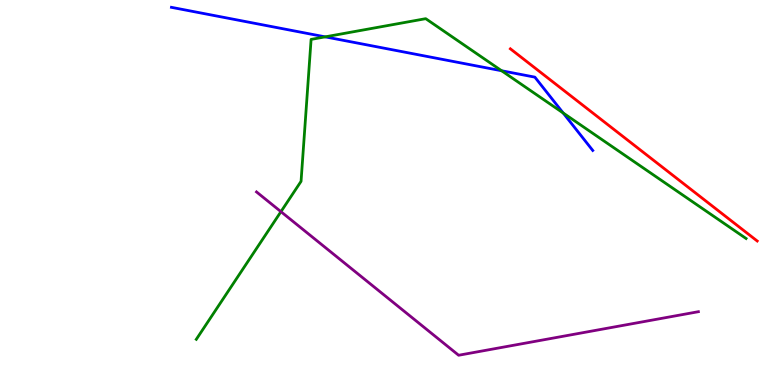[{'lines': ['blue', 'red'], 'intersections': []}, {'lines': ['green', 'red'], 'intersections': []}, {'lines': ['purple', 'red'], 'intersections': []}, {'lines': ['blue', 'green'], 'intersections': [{'x': 4.2, 'y': 9.04}, {'x': 6.47, 'y': 8.16}, {'x': 7.27, 'y': 7.07}]}, {'lines': ['blue', 'purple'], 'intersections': []}, {'lines': ['green', 'purple'], 'intersections': [{'x': 3.63, 'y': 4.5}]}]